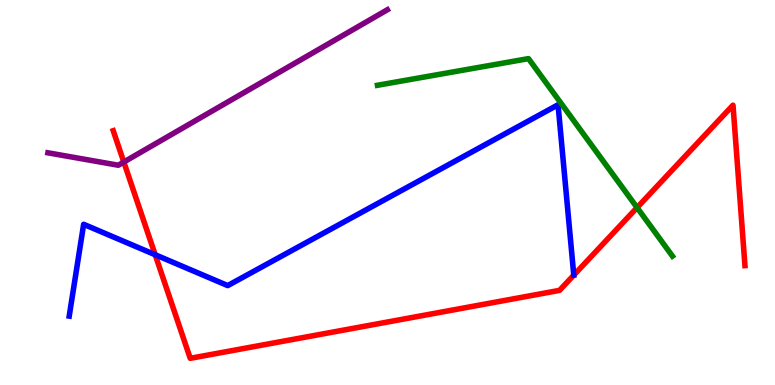[{'lines': ['blue', 'red'], 'intersections': [{'x': 2.0, 'y': 3.38}]}, {'lines': ['green', 'red'], 'intersections': [{'x': 8.22, 'y': 4.61}]}, {'lines': ['purple', 'red'], 'intersections': [{'x': 1.6, 'y': 5.79}]}, {'lines': ['blue', 'green'], 'intersections': []}, {'lines': ['blue', 'purple'], 'intersections': []}, {'lines': ['green', 'purple'], 'intersections': []}]